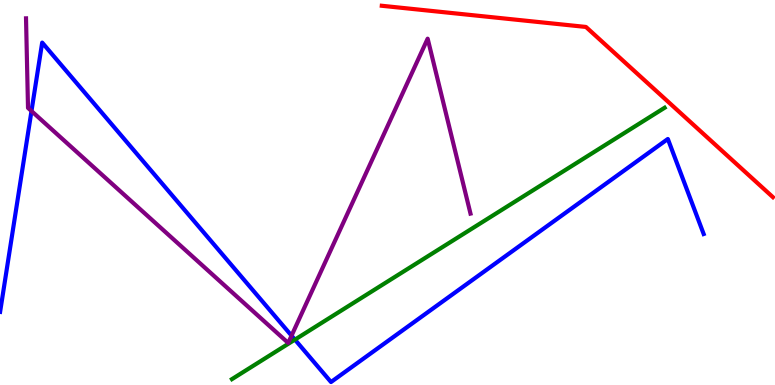[{'lines': ['blue', 'red'], 'intersections': []}, {'lines': ['green', 'red'], 'intersections': []}, {'lines': ['purple', 'red'], 'intersections': []}, {'lines': ['blue', 'green'], 'intersections': [{'x': 3.81, 'y': 1.18}]}, {'lines': ['blue', 'purple'], 'intersections': [{'x': 0.406, 'y': 7.12}, {'x': 3.76, 'y': 1.28}]}, {'lines': ['green', 'purple'], 'intersections': []}]